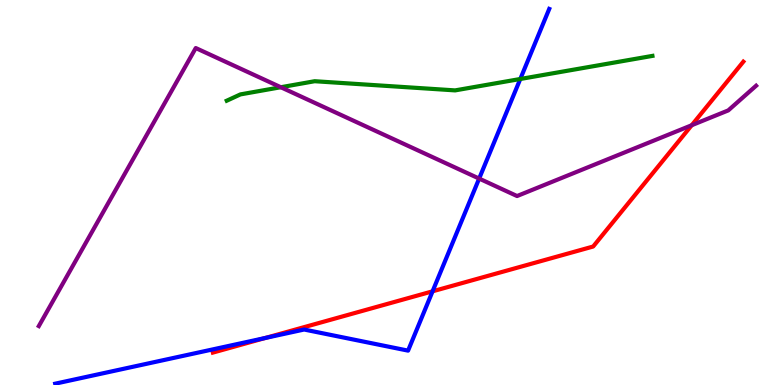[{'lines': ['blue', 'red'], 'intersections': [{'x': 3.42, 'y': 1.22}, {'x': 5.58, 'y': 2.43}]}, {'lines': ['green', 'red'], 'intersections': []}, {'lines': ['purple', 'red'], 'intersections': [{'x': 8.93, 'y': 6.75}]}, {'lines': ['blue', 'green'], 'intersections': [{'x': 6.71, 'y': 7.95}]}, {'lines': ['blue', 'purple'], 'intersections': [{'x': 6.18, 'y': 5.36}]}, {'lines': ['green', 'purple'], 'intersections': [{'x': 3.62, 'y': 7.73}]}]